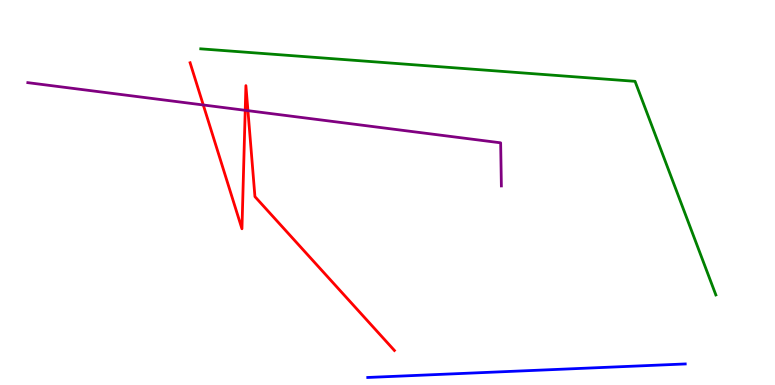[{'lines': ['blue', 'red'], 'intersections': []}, {'lines': ['green', 'red'], 'intersections': []}, {'lines': ['purple', 'red'], 'intersections': [{'x': 2.62, 'y': 7.27}, {'x': 3.16, 'y': 7.13}, {'x': 3.2, 'y': 7.13}]}, {'lines': ['blue', 'green'], 'intersections': []}, {'lines': ['blue', 'purple'], 'intersections': []}, {'lines': ['green', 'purple'], 'intersections': []}]